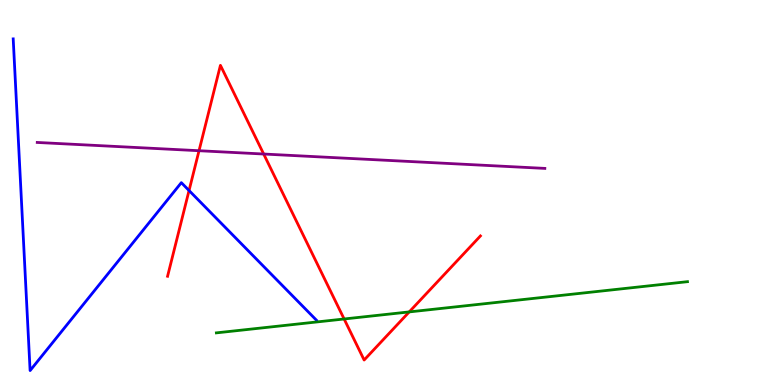[{'lines': ['blue', 'red'], 'intersections': [{'x': 2.44, 'y': 5.05}]}, {'lines': ['green', 'red'], 'intersections': [{'x': 4.44, 'y': 1.71}, {'x': 5.28, 'y': 1.9}]}, {'lines': ['purple', 'red'], 'intersections': [{'x': 2.57, 'y': 6.09}, {'x': 3.4, 'y': 6.0}]}, {'lines': ['blue', 'green'], 'intersections': []}, {'lines': ['blue', 'purple'], 'intersections': []}, {'lines': ['green', 'purple'], 'intersections': []}]